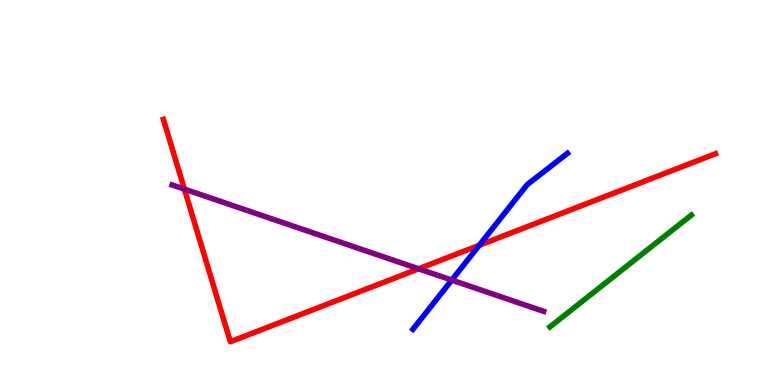[{'lines': ['blue', 'red'], 'intersections': [{'x': 6.18, 'y': 3.63}]}, {'lines': ['green', 'red'], 'intersections': []}, {'lines': ['purple', 'red'], 'intersections': [{'x': 2.38, 'y': 5.09}, {'x': 5.4, 'y': 3.02}]}, {'lines': ['blue', 'green'], 'intersections': []}, {'lines': ['blue', 'purple'], 'intersections': [{'x': 5.83, 'y': 2.73}]}, {'lines': ['green', 'purple'], 'intersections': []}]